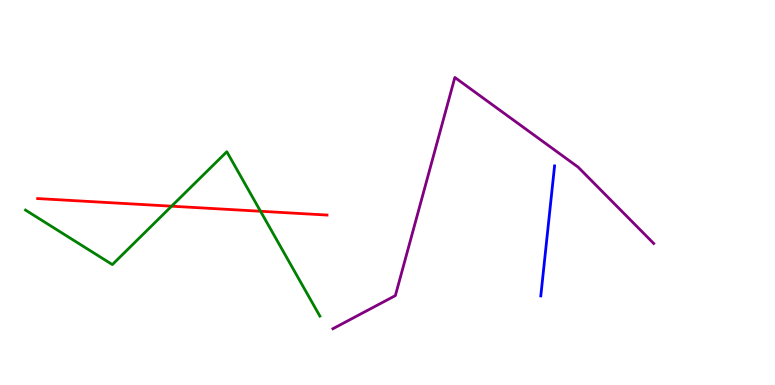[{'lines': ['blue', 'red'], 'intersections': []}, {'lines': ['green', 'red'], 'intersections': [{'x': 2.21, 'y': 4.64}, {'x': 3.36, 'y': 4.51}]}, {'lines': ['purple', 'red'], 'intersections': []}, {'lines': ['blue', 'green'], 'intersections': []}, {'lines': ['blue', 'purple'], 'intersections': []}, {'lines': ['green', 'purple'], 'intersections': []}]